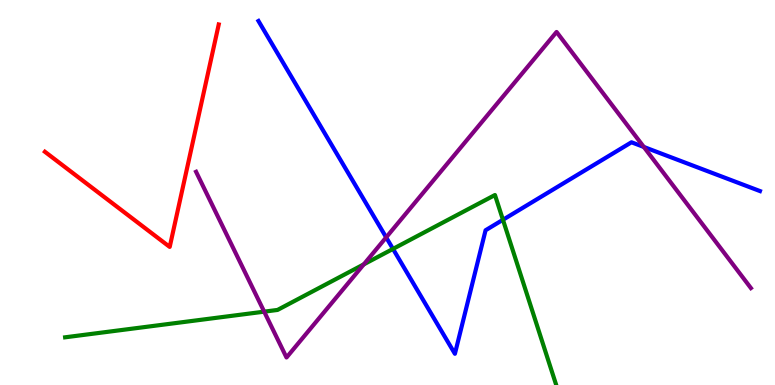[{'lines': ['blue', 'red'], 'intersections': []}, {'lines': ['green', 'red'], 'intersections': []}, {'lines': ['purple', 'red'], 'intersections': []}, {'lines': ['blue', 'green'], 'intersections': [{'x': 5.07, 'y': 3.53}, {'x': 6.49, 'y': 4.29}]}, {'lines': ['blue', 'purple'], 'intersections': [{'x': 4.98, 'y': 3.83}, {'x': 8.31, 'y': 6.18}]}, {'lines': ['green', 'purple'], 'intersections': [{'x': 3.41, 'y': 1.9}, {'x': 4.69, 'y': 3.13}]}]